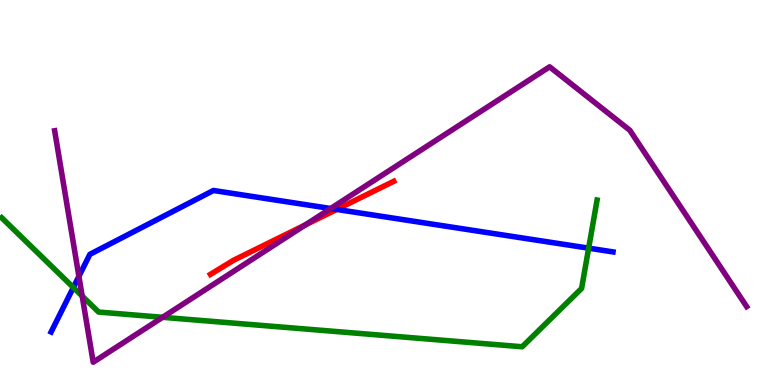[{'lines': ['blue', 'red'], 'intersections': [{'x': 4.34, 'y': 4.56}]}, {'lines': ['green', 'red'], 'intersections': []}, {'lines': ['purple', 'red'], 'intersections': [{'x': 3.94, 'y': 4.16}]}, {'lines': ['blue', 'green'], 'intersections': [{'x': 0.946, 'y': 2.53}, {'x': 7.6, 'y': 3.55}]}, {'lines': ['blue', 'purple'], 'intersections': [{'x': 1.02, 'y': 2.82}, {'x': 4.27, 'y': 4.58}]}, {'lines': ['green', 'purple'], 'intersections': [{'x': 1.06, 'y': 2.31}, {'x': 2.1, 'y': 1.76}]}]